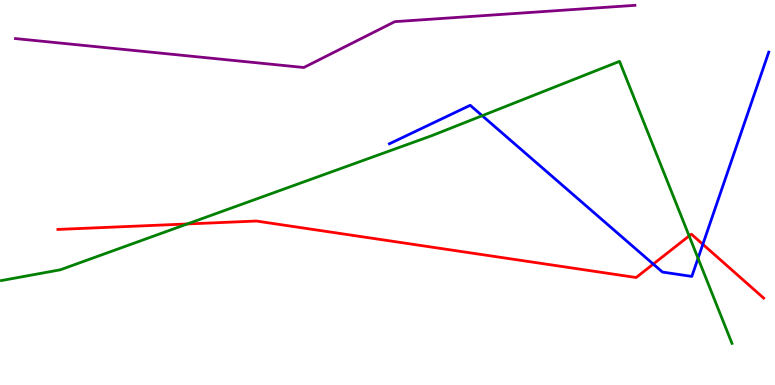[{'lines': ['blue', 'red'], 'intersections': [{'x': 8.43, 'y': 3.14}, {'x': 9.07, 'y': 3.65}]}, {'lines': ['green', 'red'], 'intersections': [{'x': 2.42, 'y': 4.18}, {'x': 8.89, 'y': 3.87}]}, {'lines': ['purple', 'red'], 'intersections': []}, {'lines': ['blue', 'green'], 'intersections': [{'x': 6.22, 'y': 6.99}, {'x': 9.01, 'y': 3.29}]}, {'lines': ['blue', 'purple'], 'intersections': []}, {'lines': ['green', 'purple'], 'intersections': []}]